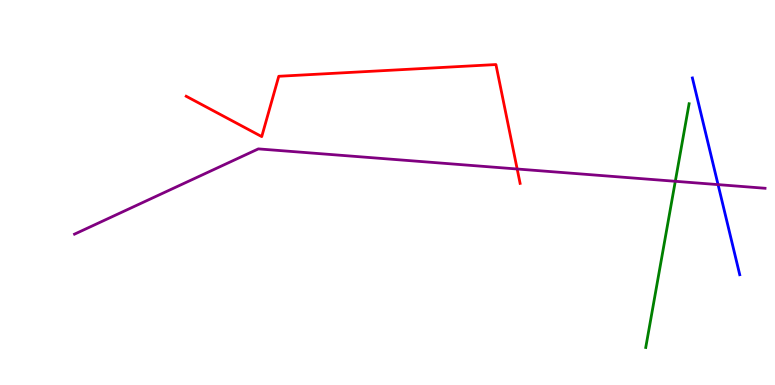[{'lines': ['blue', 'red'], 'intersections': []}, {'lines': ['green', 'red'], 'intersections': []}, {'lines': ['purple', 'red'], 'intersections': [{'x': 6.67, 'y': 5.61}]}, {'lines': ['blue', 'green'], 'intersections': []}, {'lines': ['blue', 'purple'], 'intersections': [{'x': 9.27, 'y': 5.2}]}, {'lines': ['green', 'purple'], 'intersections': [{'x': 8.71, 'y': 5.29}]}]